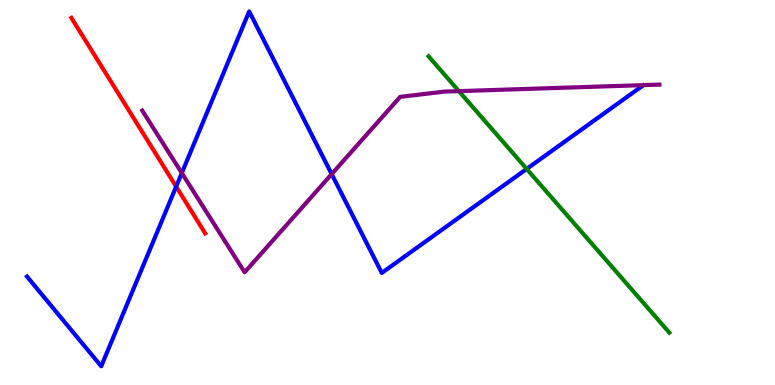[{'lines': ['blue', 'red'], 'intersections': [{'x': 2.27, 'y': 5.15}]}, {'lines': ['green', 'red'], 'intersections': []}, {'lines': ['purple', 'red'], 'intersections': []}, {'lines': ['blue', 'green'], 'intersections': [{'x': 6.8, 'y': 5.61}]}, {'lines': ['blue', 'purple'], 'intersections': [{'x': 2.35, 'y': 5.51}, {'x': 4.28, 'y': 5.48}]}, {'lines': ['green', 'purple'], 'intersections': [{'x': 5.92, 'y': 7.63}]}]